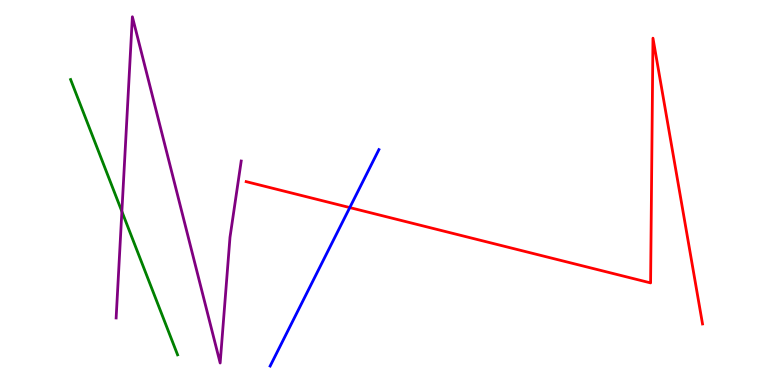[{'lines': ['blue', 'red'], 'intersections': [{'x': 4.51, 'y': 4.61}]}, {'lines': ['green', 'red'], 'intersections': []}, {'lines': ['purple', 'red'], 'intersections': []}, {'lines': ['blue', 'green'], 'intersections': []}, {'lines': ['blue', 'purple'], 'intersections': []}, {'lines': ['green', 'purple'], 'intersections': [{'x': 1.57, 'y': 4.51}]}]